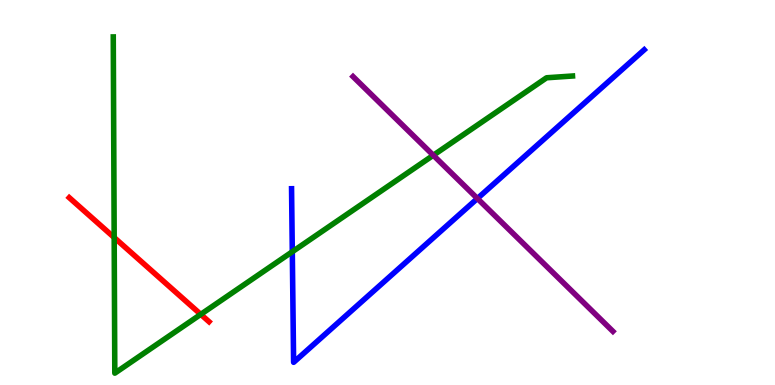[{'lines': ['blue', 'red'], 'intersections': []}, {'lines': ['green', 'red'], 'intersections': [{'x': 1.47, 'y': 3.83}, {'x': 2.59, 'y': 1.83}]}, {'lines': ['purple', 'red'], 'intersections': []}, {'lines': ['blue', 'green'], 'intersections': [{'x': 3.77, 'y': 3.46}]}, {'lines': ['blue', 'purple'], 'intersections': [{'x': 6.16, 'y': 4.84}]}, {'lines': ['green', 'purple'], 'intersections': [{'x': 5.59, 'y': 5.97}]}]